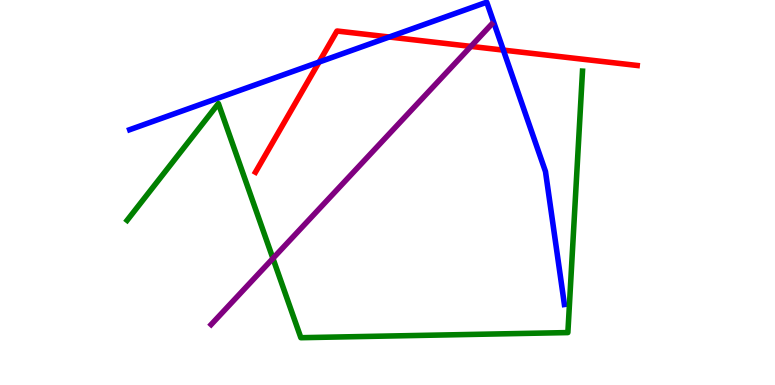[{'lines': ['blue', 'red'], 'intersections': [{'x': 4.12, 'y': 8.39}, {'x': 5.02, 'y': 9.04}, {'x': 6.49, 'y': 8.7}]}, {'lines': ['green', 'red'], 'intersections': []}, {'lines': ['purple', 'red'], 'intersections': [{'x': 6.08, 'y': 8.8}]}, {'lines': ['blue', 'green'], 'intersections': []}, {'lines': ['blue', 'purple'], 'intersections': []}, {'lines': ['green', 'purple'], 'intersections': [{'x': 3.52, 'y': 3.29}]}]